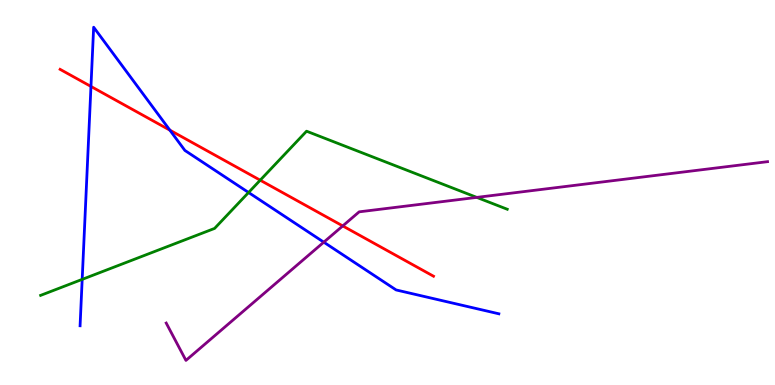[{'lines': ['blue', 'red'], 'intersections': [{'x': 1.17, 'y': 7.75}, {'x': 2.19, 'y': 6.62}]}, {'lines': ['green', 'red'], 'intersections': [{'x': 3.36, 'y': 5.32}]}, {'lines': ['purple', 'red'], 'intersections': [{'x': 4.42, 'y': 4.13}]}, {'lines': ['blue', 'green'], 'intersections': [{'x': 1.06, 'y': 2.74}, {'x': 3.21, 'y': 5.0}]}, {'lines': ['blue', 'purple'], 'intersections': [{'x': 4.18, 'y': 3.71}]}, {'lines': ['green', 'purple'], 'intersections': [{'x': 6.15, 'y': 4.87}]}]